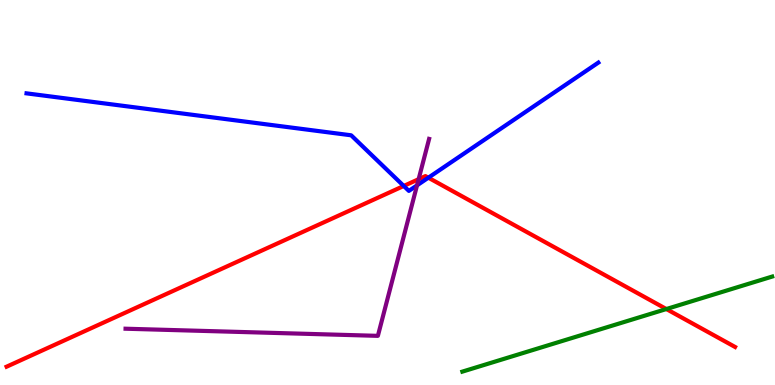[{'lines': ['blue', 'red'], 'intersections': [{'x': 5.21, 'y': 5.17}, {'x': 5.53, 'y': 5.38}]}, {'lines': ['green', 'red'], 'intersections': [{'x': 8.6, 'y': 1.97}]}, {'lines': ['purple', 'red'], 'intersections': [{'x': 5.4, 'y': 5.35}]}, {'lines': ['blue', 'green'], 'intersections': []}, {'lines': ['blue', 'purple'], 'intersections': [{'x': 5.38, 'y': 5.19}]}, {'lines': ['green', 'purple'], 'intersections': []}]